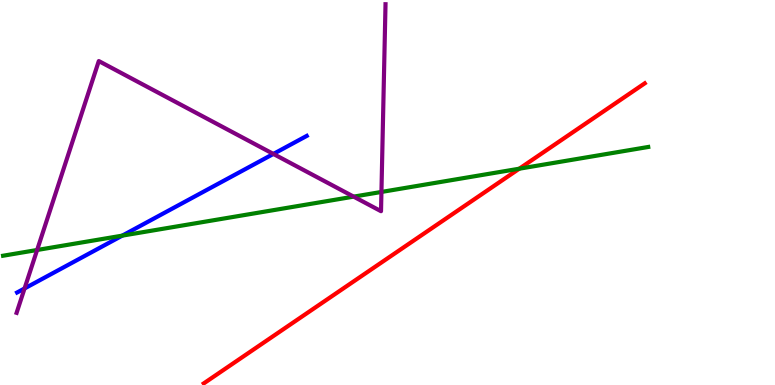[{'lines': ['blue', 'red'], 'intersections': []}, {'lines': ['green', 'red'], 'intersections': [{'x': 6.7, 'y': 5.62}]}, {'lines': ['purple', 'red'], 'intersections': []}, {'lines': ['blue', 'green'], 'intersections': [{'x': 1.58, 'y': 3.88}]}, {'lines': ['blue', 'purple'], 'intersections': [{'x': 0.317, 'y': 2.51}, {'x': 3.53, 'y': 6.0}]}, {'lines': ['green', 'purple'], 'intersections': [{'x': 0.479, 'y': 3.51}, {'x': 4.56, 'y': 4.89}, {'x': 4.92, 'y': 5.01}]}]